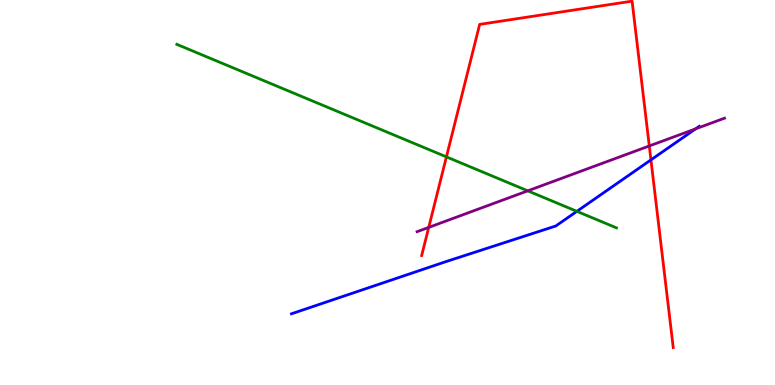[{'lines': ['blue', 'red'], 'intersections': [{'x': 8.4, 'y': 5.85}]}, {'lines': ['green', 'red'], 'intersections': [{'x': 5.76, 'y': 5.93}]}, {'lines': ['purple', 'red'], 'intersections': [{'x': 5.53, 'y': 4.09}, {'x': 8.38, 'y': 6.21}]}, {'lines': ['blue', 'green'], 'intersections': [{'x': 7.44, 'y': 4.51}]}, {'lines': ['blue', 'purple'], 'intersections': [{'x': 8.98, 'y': 6.65}]}, {'lines': ['green', 'purple'], 'intersections': [{'x': 6.81, 'y': 5.04}]}]